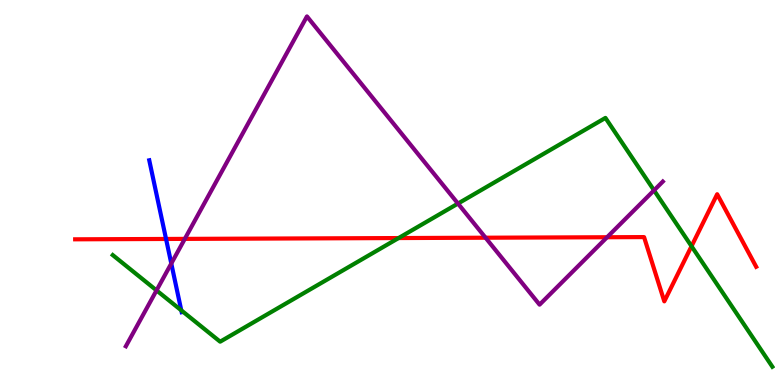[{'lines': ['blue', 'red'], 'intersections': [{'x': 2.14, 'y': 3.79}]}, {'lines': ['green', 'red'], 'intersections': [{'x': 5.14, 'y': 3.82}, {'x': 8.92, 'y': 3.6}]}, {'lines': ['purple', 'red'], 'intersections': [{'x': 2.38, 'y': 3.8}, {'x': 6.27, 'y': 3.83}, {'x': 7.83, 'y': 3.84}]}, {'lines': ['blue', 'green'], 'intersections': [{'x': 2.34, 'y': 1.94}]}, {'lines': ['blue', 'purple'], 'intersections': [{'x': 2.21, 'y': 3.16}]}, {'lines': ['green', 'purple'], 'intersections': [{'x': 2.02, 'y': 2.46}, {'x': 5.91, 'y': 4.71}, {'x': 8.44, 'y': 5.06}]}]